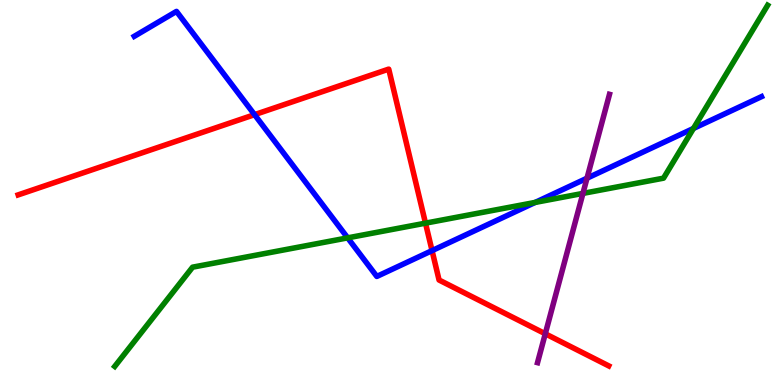[{'lines': ['blue', 'red'], 'intersections': [{'x': 3.28, 'y': 7.02}, {'x': 5.57, 'y': 3.49}]}, {'lines': ['green', 'red'], 'intersections': [{'x': 5.49, 'y': 4.2}]}, {'lines': ['purple', 'red'], 'intersections': [{'x': 7.04, 'y': 1.33}]}, {'lines': ['blue', 'green'], 'intersections': [{'x': 4.49, 'y': 3.82}, {'x': 6.91, 'y': 4.74}, {'x': 8.95, 'y': 6.66}]}, {'lines': ['blue', 'purple'], 'intersections': [{'x': 7.57, 'y': 5.37}]}, {'lines': ['green', 'purple'], 'intersections': [{'x': 7.52, 'y': 4.98}]}]